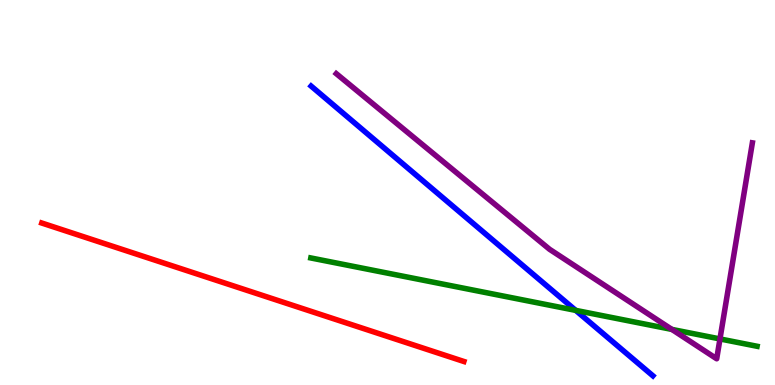[{'lines': ['blue', 'red'], 'intersections': []}, {'lines': ['green', 'red'], 'intersections': []}, {'lines': ['purple', 'red'], 'intersections': []}, {'lines': ['blue', 'green'], 'intersections': [{'x': 7.43, 'y': 1.94}]}, {'lines': ['blue', 'purple'], 'intersections': []}, {'lines': ['green', 'purple'], 'intersections': [{'x': 8.67, 'y': 1.44}, {'x': 9.29, 'y': 1.2}]}]